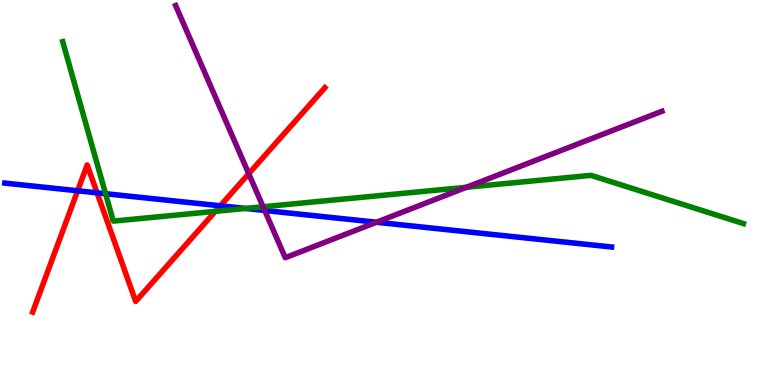[{'lines': ['blue', 'red'], 'intersections': [{'x': 1.0, 'y': 5.04}, {'x': 1.25, 'y': 4.99}, {'x': 2.84, 'y': 4.65}]}, {'lines': ['green', 'red'], 'intersections': [{'x': 2.78, 'y': 4.51}]}, {'lines': ['purple', 'red'], 'intersections': [{'x': 3.21, 'y': 5.49}]}, {'lines': ['blue', 'green'], 'intersections': [{'x': 1.36, 'y': 4.97}, {'x': 3.17, 'y': 4.59}]}, {'lines': ['blue', 'purple'], 'intersections': [{'x': 3.42, 'y': 4.53}, {'x': 4.86, 'y': 4.23}]}, {'lines': ['green', 'purple'], 'intersections': [{'x': 3.39, 'y': 4.63}, {'x': 6.02, 'y': 5.14}]}]